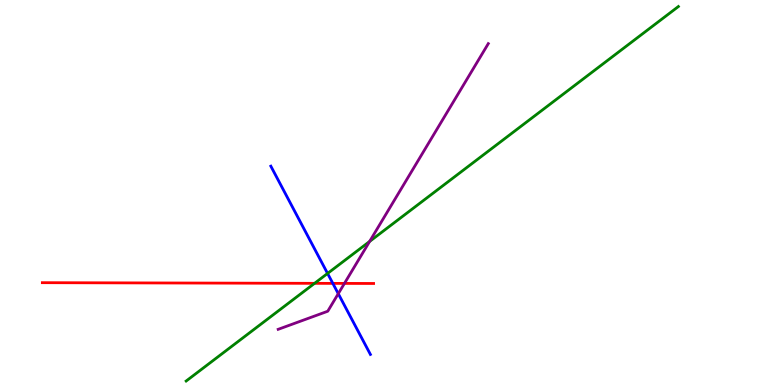[{'lines': ['blue', 'red'], 'intersections': [{'x': 4.29, 'y': 2.64}]}, {'lines': ['green', 'red'], 'intersections': [{'x': 4.06, 'y': 2.64}]}, {'lines': ['purple', 'red'], 'intersections': [{'x': 4.44, 'y': 2.64}]}, {'lines': ['blue', 'green'], 'intersections': [{'x': 4.23, 'y': 2.9}]}, {'lines': ['blue', 'purple'], 'intersections': [{'x': 4.36, 'y': 2.37}]}, {'lines': ['green', 'purple'], 'intersections': [{'x': 4.77, 'y': 3.73}]}]